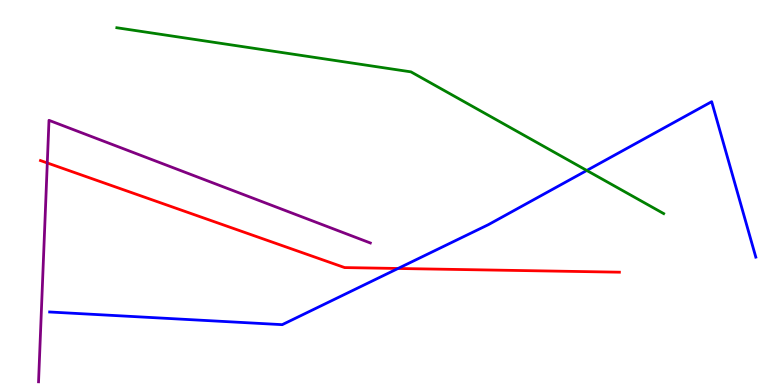[{'lines': ['blue', 'red'], 'intersections': [{'x': 5.14, 'y': 3.03}]}, {'lines': ['green', 'red'], 'intersections': []}, {'lines': ['purple', 'red'], 'intersections': [{'x': 0.61, 'y': 5.77}]}, {'lines': ['blue', 'green'], 'intersections': [{'x': 7.57, 'y': 5.57}]}, {'lines': ['blue', 'purple'], 'intersections': []}, {'lines': ['green', 'purple'], 'intersections': []}]